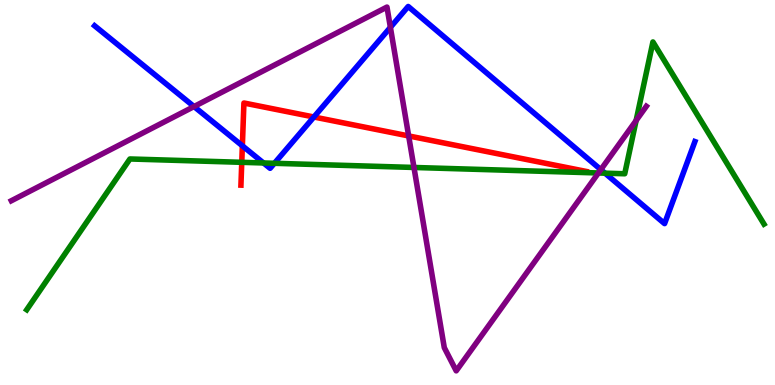[{'lines': ['blue', 'red'], 'intersections': [{'x': 3.13, 'y': 6.21}, {'x': 4.05, 'y': 6.96}]}, {'lines': ['green', 'red'], 'intersections': [{'x': 3.12, 'y': 5.78}]}, {'lines': ['purple', 'red'], 'intersections': [{'x': 5.27, 'y': 6.47}]}, {'lines': ['blue', 'green'], 'intersections': [{'x': 3.4, 'y': 5.77}, {'x': 3.54, 'y': 5.76}, {'x': 7.81, 'y': 5.5}]}, {'lines': ['blue', 'purple'], 'intersections': [{'x': 2.5, 'y': 7.23}, {'x': 5.04, 'y': 9.29}, {'x': 7.75, 'y': 5.59}]}, {'lines': ['green', 'purple'], 'intersections': [{'x': 5.34, 'y': 5.65}, {'x': 7.72, 'y': 5.51}, {'x': 8.21, 'y': 6.87}]}]